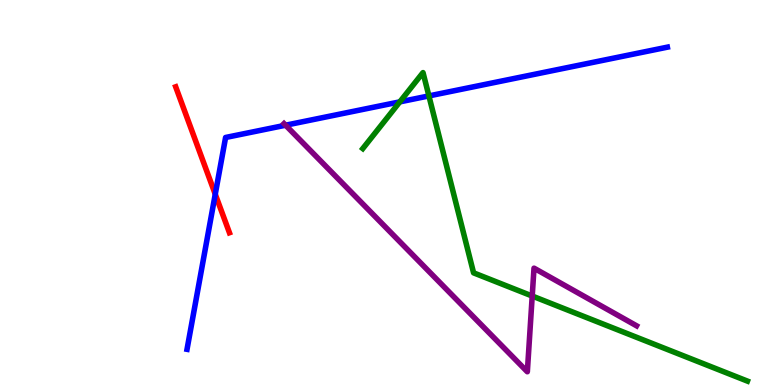[{'lines': ['blue', 'red'], 'intersections': [{'x': 2.78, 'y': 4.96}]}, {'lines': ['green', 'red'], 'intersections': []}, {'lines': ['purple', 'red'], 'intersections': []}, {'lines': ['blue', 'green'], 'intersections': [{'x': 5.16, 'y': 7.35}, {'x': 5.53, 'y': 7.51}]}, {'lines': ['blue', 'purple'], 'intersections': [{'x': 3.69, 'y': 6.75}]}, {'lines': ['green', 'purple'], 'intersections': [{'x': 6.87, 'y': 2.31}]}]